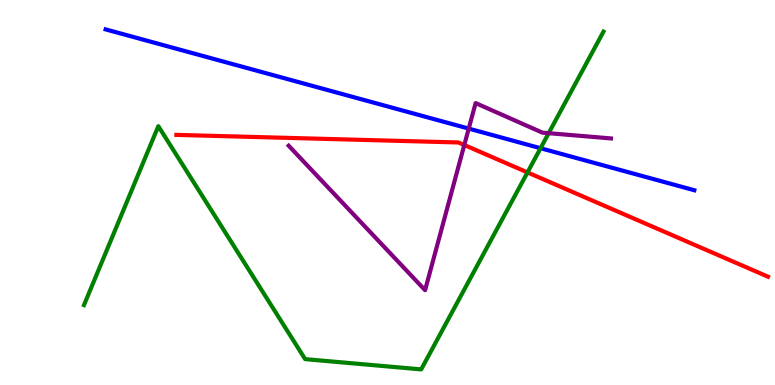[{'lines': ['blue', 'red'], 'intersections': []}, {'lines': ['green', 'red'], 'intersections': [{'x': 6.81, 'y': 5.52}]}, {'lines': ['purple', 'red'], 'intersections': [{'x': 5.99, 'y': 6.23}]}, {'lines': ['blue', 'green'], 'intersections': [{'x': 6.97, 'y': 6.15}]}, {'lines': ['blue', 'purple'], 'intersections': [{'x': 6.05, 'y': 6.66}]}, {'lines': ['green', 'purple'], 'intersections': [{'x': 7.08, 'y': 6.54}]}]